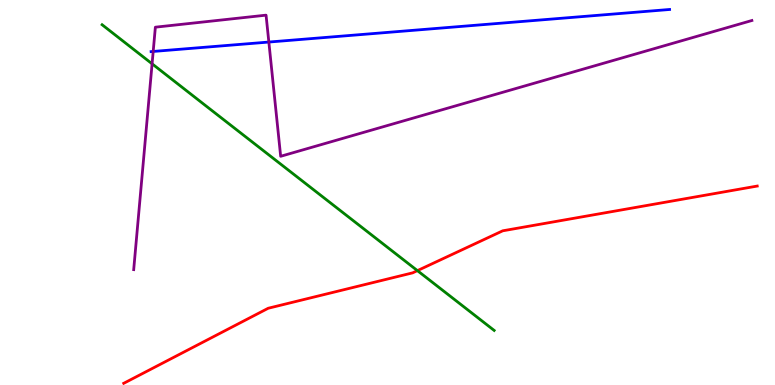[{'lines': ['blue', 'red'], 'intersections': []}, {'lines': ['green', 'red'], 'intersections': [{'x': 5.39, 'y': 2.97}]}, {'lines': ['purple', 'red'], 'intersections': []}, {'lines': ['blue', 'green'], 'intersections': []}, {'lines': ['blue', 'purple'], 'intersections': [{'x': 1.98, 'y': 8.66}, {'x': 3.47, 'y': 8.91}]}, {'lines': ['green', 'purple'], 'intersections': [{'x': 1.96, 'y': 8.34}]}]